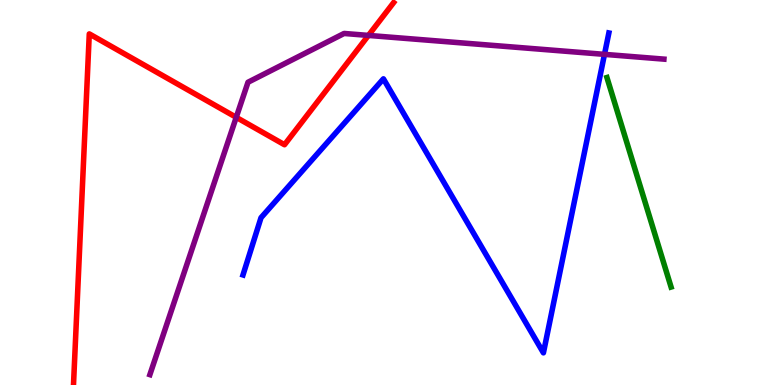[{'lines': ['blue', 'red'], 'intersections': []}, {'lines': ['green', 'red'], 'intersections': []}, {'lines': ['purple', 'red'], 'intersections': [{'x': 3.05, 'y': 6.95}, {'x': 4.75, 'y': 9.08}]}, {'lines': ['blue', 'green'], 'intersections': []}, {'lines': ['blue', 'purple'], 'intersections': [{'x': 7.8, 'y': 8.59}]}, {'lines': ['green', 'purple'], 'intersections': []}]